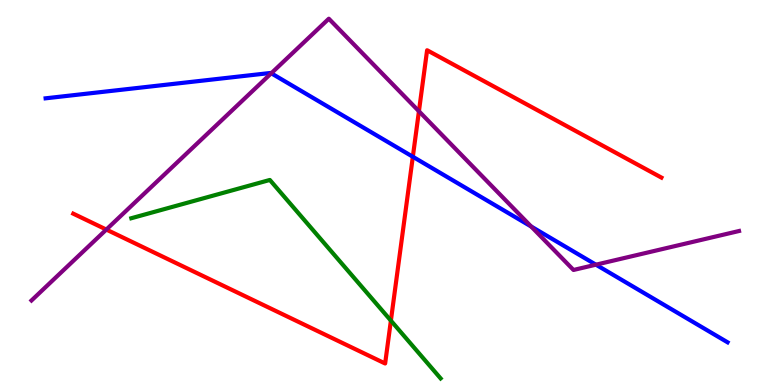[{'lines': ['blue', 'red'], 'intersections': [{'x': 5.33, 'y': 5.93}]}, {'lines': ['green', 'red'], 'intersections': [{'x': 5.04, 'y': 1.67}]}, {'lines': ['purple', 'red'], 'intersections': [{'x': 1.37, 'y': 4.04}, {'x': 5.41, 'y': 7.11}]}, {'lines': ['blue', 'green'], 'intersections': []}, {'lines': ['blue', 'purple'], 'intersections': [{'x': 3.5, 'y': 8.1}, {'x': 6.85, 'y': 4.12}, {'x': 7.69, 'y': 3.12}]}, {'lines': ['green', 'purple'], 'intersections': []}]